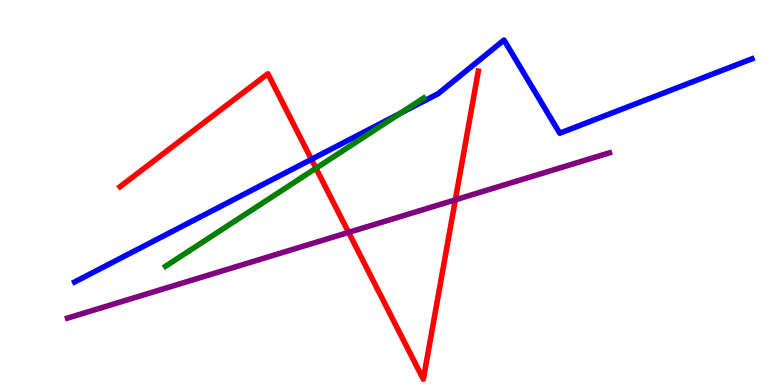[{'lines': ['blue', 'red'], 'intersections': [{'x': 4.02, 'y': 5.86}]}, {'lines': ['green', 'red'], 'intersections': [{'x': 4.08, 'y': 5.63}]}, {'lines': ['purple', 'red'], 'intersections': [{'x': 4.5, 'y': 3.96}, {'x': 5.88, 'y': 4.81}]}, {'lines': ['blue', 'green'], 'intersections': [{'x': 5.16, 'y': 7.06}]}, {'lines': ['blue', 'purple'], 'intersections': []}, {'lines': ['green', 'purple'], 'intersections': []}]